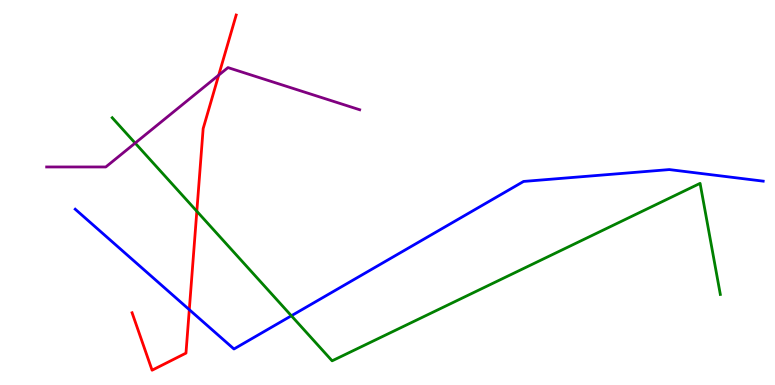[{'lines': ['blue', 'red'], 'intersections': [{'x': 2.44, 'y': 1.96}]}, {'lines': ['green', 'red'], 'intersections': [{'x': 2.54, 'y': 4.51}]}, {'lines': ['purple', 'red'], 'intersections': [{'x': 2.82, 'y': 8.05}]}, {'lines': ['blue', 'green'], 'intersections': [{'x': 3.76, 'y': 1.8}]}, {'lines': ['blue', 'purple'], 'intersections': []}, {'lines': ['green', 'purple'], 'intersections': [{'x': 1.74, 'y': 6.28}]}]